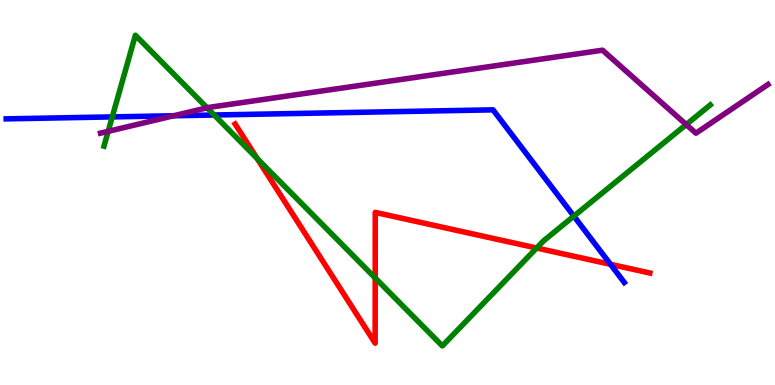[{'lines': ['blue', 'red'], 'intersections': [{'x': 7.88, 'y': 3.13}]}, {'lines': ['green', 'red'], 'intersections': [{'x': 3.32, 'y': 5.88}, {'x': 4.84, 'y': 2.78}, {'x': 6.92, 'y': 3.56}]}, {'lines': ['purple', 'red'], 'intersections': []}, {'lines': ['blue', 'green'], 'intersections': [{'x': 1.45, 'y': 6.96}, {'x': 2.76, 'y': 7.01}, {'x': 7.4, 'y': 4.39}]}, {'lines': ['blue', 'purple'], 'intersections': [{'x': 2.24, 'y': 6.99}]}, {'lines': ['green', 'purple'], 'intersections': [{'x': 1.4, 'y': 6.59}, {'x': 2.67, 'y': 7.2}, {'x': 8.85, 'y': 6.76}]}]